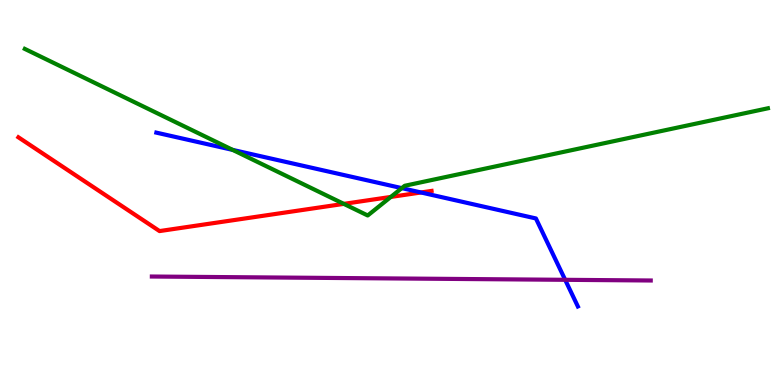[{'lines': ['blue', 'red'], 'intersections': [{'x': 5.43, 'y': 5.0}]}, {'lines': ['green', 'red'], 'intersections': [{'x': 4.44, 'y': 4.7}, {'x': 5.04, 'y': 4.88}]}, {'lines': ['purple', 'red'], 'intersections': []}, {'lines': ['blue', 'green'], 'intersections': [{'x': 3.0, 'y': 6.11}, {'x': 5.18, 'y': 5.11}]}, {'lines': ['blue', 'purple'], 'intersections': [{'x': 7.29, 'y': 2.73}]}, {'lines': ['green', 'purple'], 'intersections': []}]